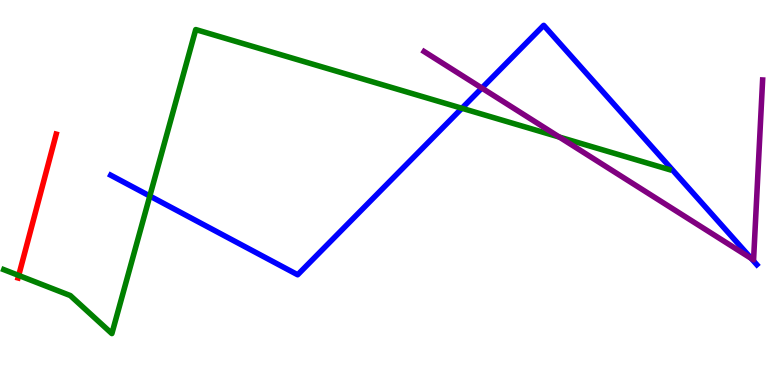[{'lines': ['blue', 'red'], 'intersections': []}, {'lines': ['green', 'red'], 'intersections': [{'x': 0.241, 'y': 2.85}]}, {'lines': ['purple', 'red'], 'intersections': []}, {'lines': ['blue', 'green'], 'intersections': [{'x': 1.93, 'y': 4.91}, {'x': 5.96, 'y': 7.19}]}, {'lines': ['blue', 'purple'], 'intersections': [{'x': 6.22, 'y': 7.71}, {'x': 9.69, 'y': 3.29}]}, {'lines': ['green', 'purple'], 'intersections': [{'x': 7.22, 'y': 6.44}]}]